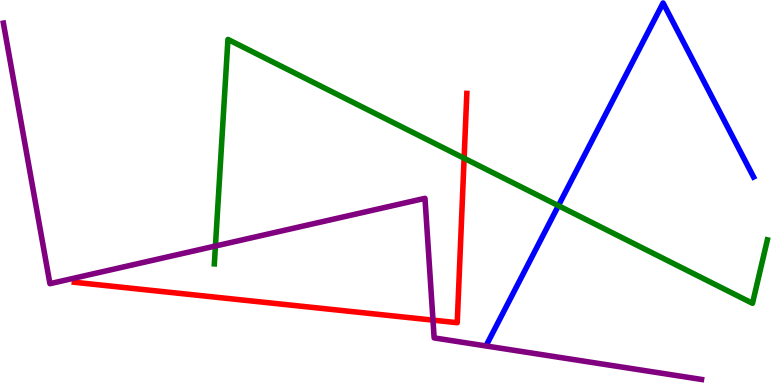[{'lines': ['blue', 'red'], 'intersections': []}, {'lines': ['green', 'red'], 'intersections': [{'x': 5.99, 'y': 5.89}]}, {'lines': ['purple', 'red'], 'intersections': [{'x': 5.59, 'y': 1.68}]}, {'lines': ['blue', 'green'], 'intersections': [{'x': 7.21, 'y': 4.66}]}, {'lines': ['blue', 'purple'], 'intersections': []}, {'lines': ['green', 'purple'], 'intersections': [{'x': 2.78, 'y': 3.61}]}]